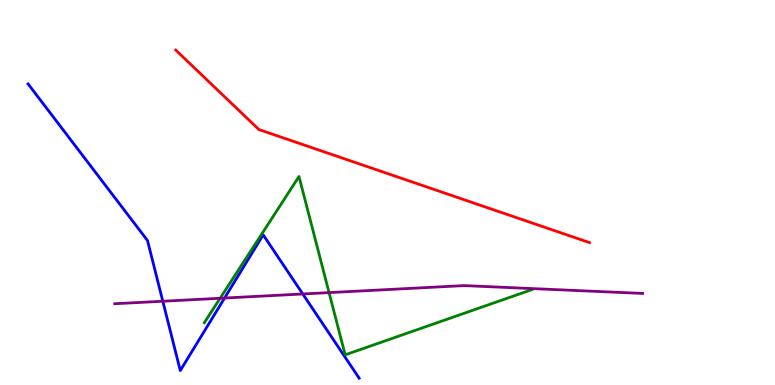[{'lines': ['blue', 'red'], 'intersections': []}, {'lines': ['green', 'red'], 'intersections': []}, {'lines': ['purple', 'red'], 'intersections': []}, {'lines': ['blue', 'green'], 'intersections': []}, {'lines': ['blue', 'purple'], 'intersections': [{'x': 2.1, 'y': 2.18}, {'x': 2.9, 'y': 2.26}, {'x': 3.91, 'y': 2.36}]}, {'lines': ['green', 'purple'], 'intersections': [{'x': 2.84, 'y': 2.25}, {'x': 4.25, 'y': 2.4}]}]